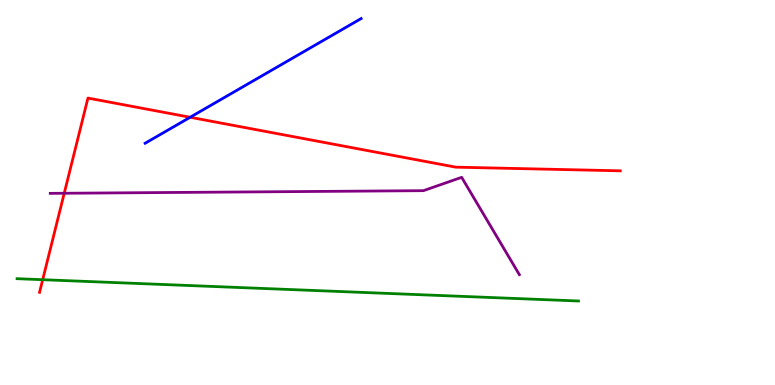[{'lines': ['blue', 'red'], 'intersections': [{'x': 2.45, 'y': 6.95}]}, {'lines': ['green', 'red'], 'intersections': [{'x': 0.551, 'y': 2.74}]}, {'lines': ['purple', 'red'], 'intersections': [{'x': 0.829, 'y': 4.98}]}, {'lines': ['blue', 'green'], 'intersections': []}, {'lines': ['blue', 'purple'], 'intersections': []}, {'lines': ['green', 'purple'], 'intersections': []}]